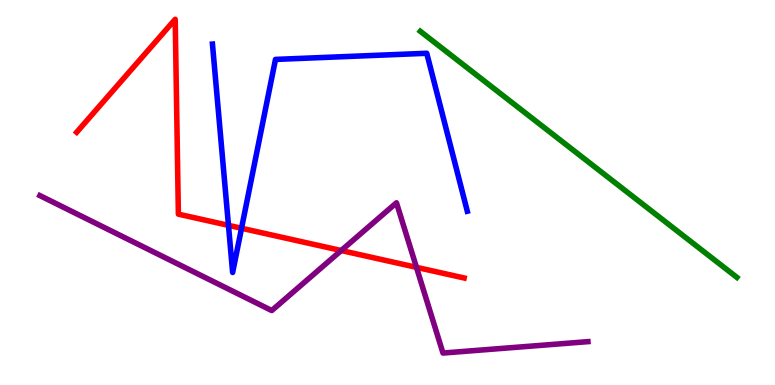[{'lines': ['blue', 'red'], 'intersections': [{'x': 2.95, 'y': 4.15}, {'x': 3.12, 'y': 4.07}]}, {'lines': ['green', 'red'], 'intersections': []}, {'lines': ['purple', 'red'], 'intersections': [{'x': 4.4, 'y': 3.49}, {'x': 5.37, 'y': 3.06}]}, {'lines': ['blue', 'green'], 'intersections': []}, {'lines': ['blue', 'purple'], 'intersections': []}, {'lines': ['green', 'purple'], 'intersections': []}]